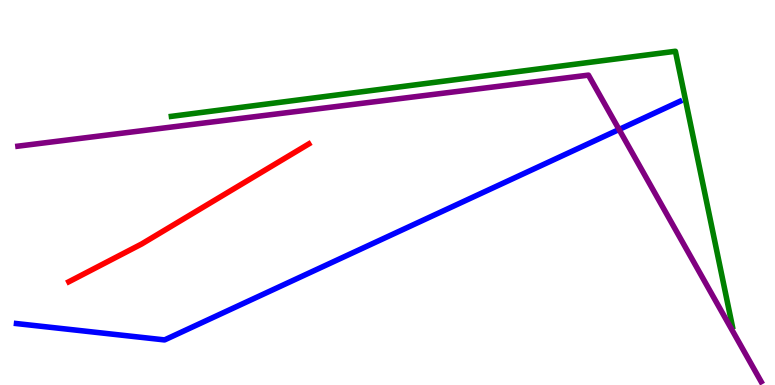[{'lines': ['blue', 'red'], 'intersections': []}, {'lines': ['green', 'red'], 'intersections': []}, {'lines': ['purple', 'red'], 'intersections': []}, {'lines': ['blue', 'green'], 'intersections': []}, {'lines': ['blue', 'purple'], 'intersections': [{'x': 7.99, 'y': 6.64}]}, {'lines': ['green', 'purple'], 'intersections': []}]